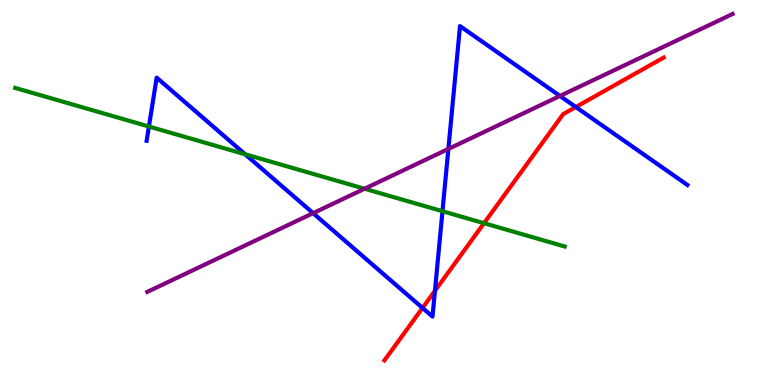[{'lines': ['blue', 'red'], 'intersections': [{'x': 5.45, 'y': 2.0}, {'x': 5.61, 'y': 2.45}, {'x': 7.43, 'y': 7.22}]}, {'lines': ['green', 'red'], 'intersections': [{'x': 6.25, 'y': 4.2}]}, {'lines': ['purple', 'red'], 'intersections': []}, {'lines': ['blue', 'green'], 'intersections': [{'x': 1.92, 'y': 6.71}, {'x': 3.16, 'y': 5.99}, {'x': 5.71, 'y': 4.51}]}, {'lines': ['blue', 'purple'], 'intersections': [{'x': 4.04, 'y': 4.46}, {'x': 5.79, 'y': 6.13}, {'x': 7.23, 'y': 7.51}]}, {'lines': ['green', 'purple'], 'intersections': [{'x': 4.7, 'y': 5.1}]}]